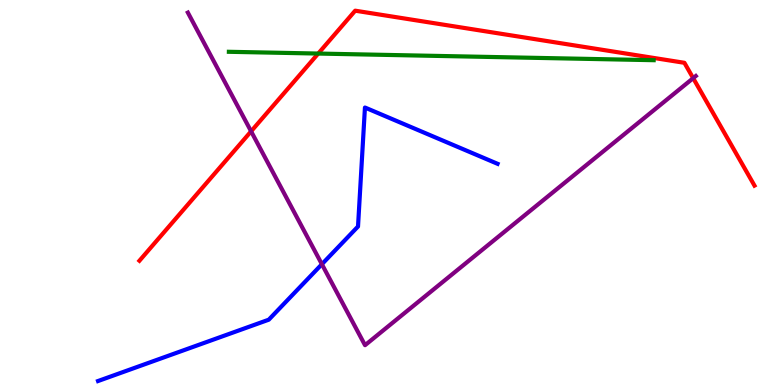[{'lines': ['blue', 'red'], 'intersections': []}, {'lines': ['green', 'red'], 'intersections': [{'x': 4.11, 'y': 8.61}]}, {'lines': ['purple', 'red'], 'intersections': [{'x': 3.24, 'y': 6.59}, {'x': 8.94, 'y': 7.97}]}, {'lines': ['blue', 'green'], 'intersections': []}, {'lines': ['blue', 'purple'], 'intersections': [{'x': 4.15, 'y': 3.14}]}, {'lines': ['green', 'purple'], 'intersections': []}]